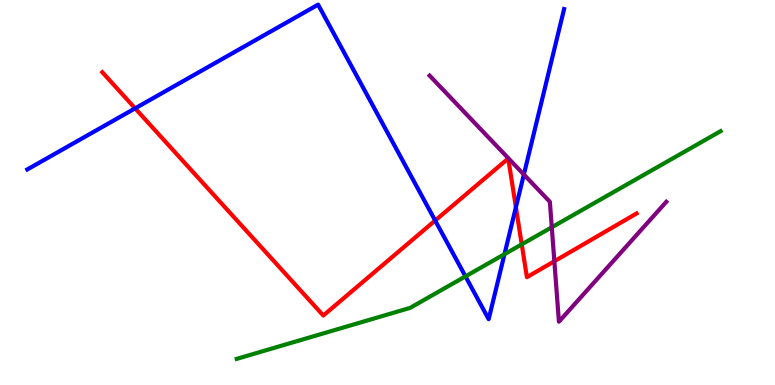[{'lines': ['blue', 'red'], 'intersections': [{'x': 1.74, 'y': 7.19}, {'x': 5.62, 'y': 4.27}, {'x': 6.66, 'y': 4.62}]}, {'lines': ['green', 'red'], 'intersections': [{'x': 6.73, 'y': 3.65}]}, {'lines': ['purple', 'red'], 'intersections': [{'x': 7.15, 'y': 3.21}]}, {'lines': ['blue', 'green'], 'intersections': [{'x': 6.01, 'y': 2.82}, {'x': 6.51, 'y': 3.4}]}, {'lines': ['blue', 'purple'], 'intersections': [{'x': 6.76, 'y': 5.47}]}, {'lines': ['green', 'purple'], 'intersections': [{'x': 7.12, 'y': 4.1}]}]